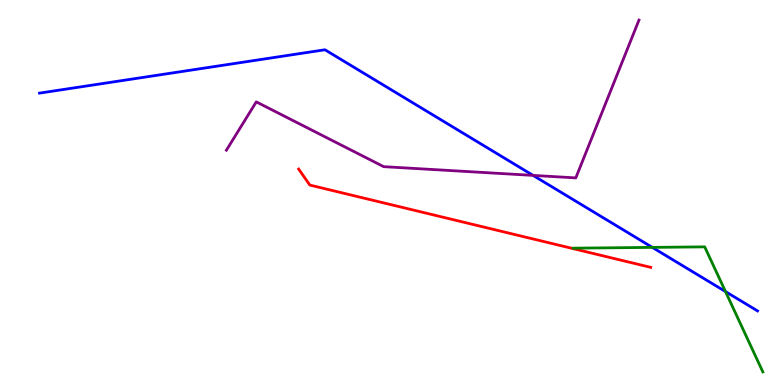[{'lines': ['blue', 'red'], 'intersections': []}, {'lines': ['green', 'red'], 'intersections': []}, {'lines': ['purple', 'red'], 'intersections': []}, {'lines': ['blue', 'green'], 'intersections': [{'x': 8.42, 'y': 3.57}, {'x': 9.36, 'y': 2.43}]}, {'lines': ['blue', 'purple'], 'intersections': [{'x': 6.88, 'y': 5.44}]}, {'lines': ['green', 'purple'], 'intersections': []}]